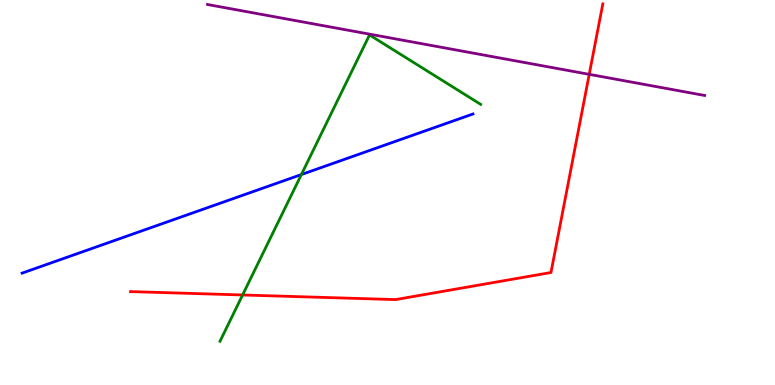[{'lines': ['blue', 'red'], 'intersections': []}, {'lines': ['green', 'red'], 'intersections': [{'x': 3.13, 'y': 2.34}]}, {'lines': ['purple', 'red'], 'intersections': [{'x': 7.6, 'y': 8.07}]}, {'lines': ['blue', 'green'], 'intersections': [{'x': 3.89, 'y': 5.47}]}, {'lines': ['blue', 'purple'], 'intersections': []}, {'lines': ['green', 'purple'], 'intersections': []}]